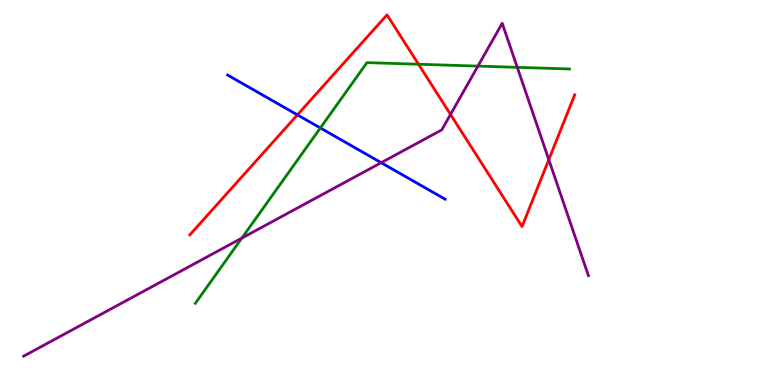[{'lines': ['blue', 'red'], 'intersections': [{'x': 3.84, 'y': 7.02}]}, {'lines': ['green', 'red'], 'intersections': [{'x': 5.4, 'y': 8.33}]}, {'lines': ['purple', 'red'], 'intersections': [{'x': 5.81, 'y': 7.03}, {'x': 7.08, 'y': 5.85}]}, {'lines': ['blue', 'green'], 'intersections': [{'x': 4.13, 'y': 6.68}]}, {'lines': ['blue', 'purple'], 'intersections': [{'x': 4.92, 'y': 5.77}]}, {'lines': ['green', 'purple'], 'intersections': [{'x': 3.12, 'y': 3.82}, {'x': 6.17, 'y': 8.28}, {'x': 6.67, 'y': 8.25}]}]